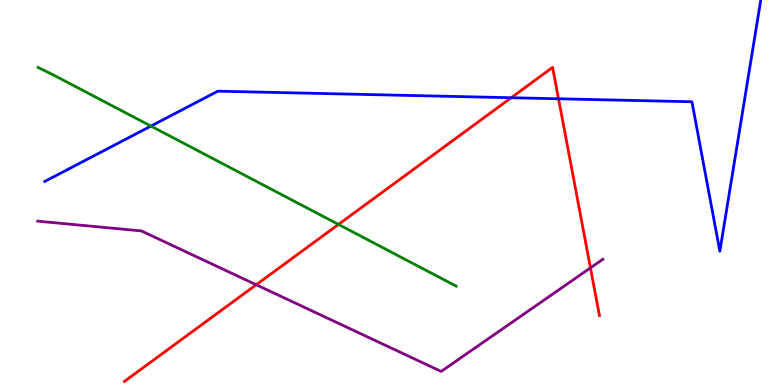[{'lines': ['blue', 'red'], 'intersections': [{'x': 6.6, 'y': 7.46}, {'x': 7.21, 'y': 7.43}]}, {'lines': ['green', 'red'], 'intersections': [{'x': 4.37, 'y': 4.17}]}, {'lines': ['purple', 'red'], 'intersections': [{'x': 3.31, 'y': 2.6}, {'x': 7.62, 'y': 3.04}]}, {'lines': ['blue', 'green'], 'intersections': [{'x': 1.95, 'y': 6.73}]}, {'lines': ['blue', 'purple'], 'intersections': []}, {'lines': ['green', 'purple'], 'intersections': []}]